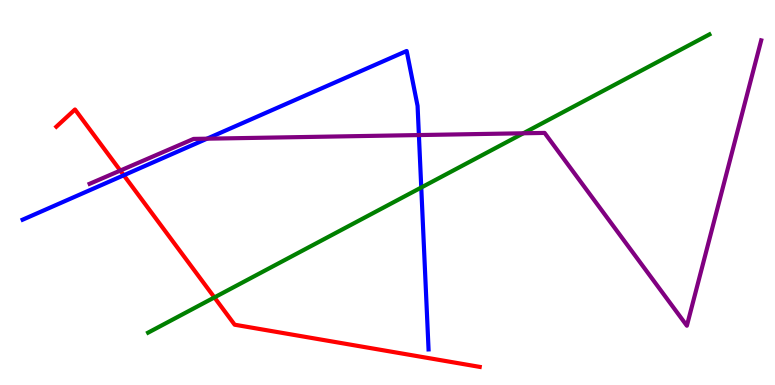[{'lines': ['blue', 'red'], 'intersections': [{'x': 1.6, 'y': 5.45}]}, {'lines': ['green', 'red'], 'intersections': [{'x': 2.77, 'y': 2.27}]}, {'lines': ['purple', 'red'], 'intersections': [{'x': 1.55, 'y': 5.57}]}, {'lines': ['blue', 'green'], 'intersections': [{'x': 5.44, 'y': 5.13}]}, {'lines': ['blue', 'purple'], 'intersections': [{'x': 2.67, 'y': 6.4}, {'x': 5.41, 'y': 6.49}]}, {'lines': ['green', 'purple'], 'intersections': [{'x': 6.75, 'y': 6.54}]}]